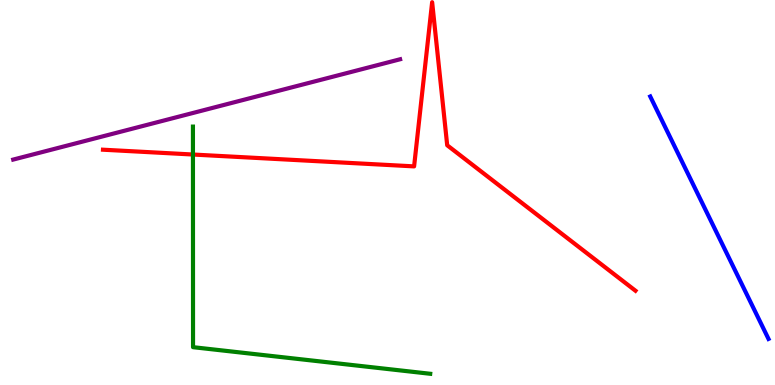[{'lines': ['blue', 'red'], 'intersections': []}, {'lines': ['green', 'red'], 'intersections': [{'x': 2.49, 'y': 5.99}]}, {'lines': ['purple', 'red'], 'intersections': []}, {'lines': ['blue', 'green'], 'intersections': []}, {'lines': ['blue', 'purple'], 'intersections': []}, {'lines': ['green', 'purple'], 'intersections': []}]